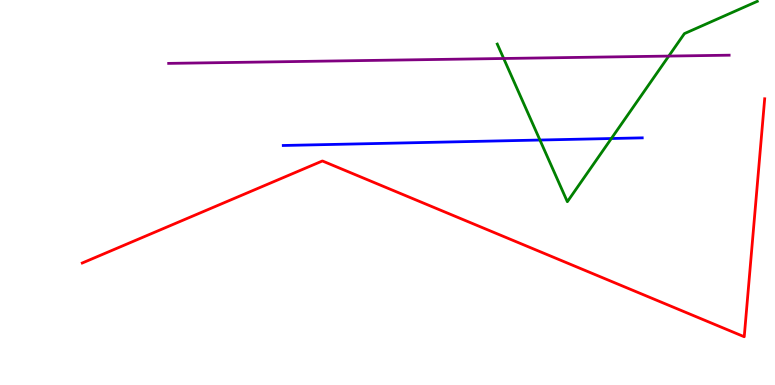[{'lines': ['blue', 'red'], 'intersections': []}, {'lines': ['green', 'red'], 'intersections': []}, {'lines': ['purple', 'red'], 'intersections': []}, {'lines': ['blue', 'green'], 'intersections': [{'x': 6.97, 'y': 6.36}, {'x': 7.89, 'y': 6.4}]}, {'lines': ['blue', 'purple'], 'intersections': []}, {'lines': ['green', 'purple'], 'intersections': [{'x': 6.5, 'y': 8.48}, {'x': 8.63, 'y': 8.54}]}]